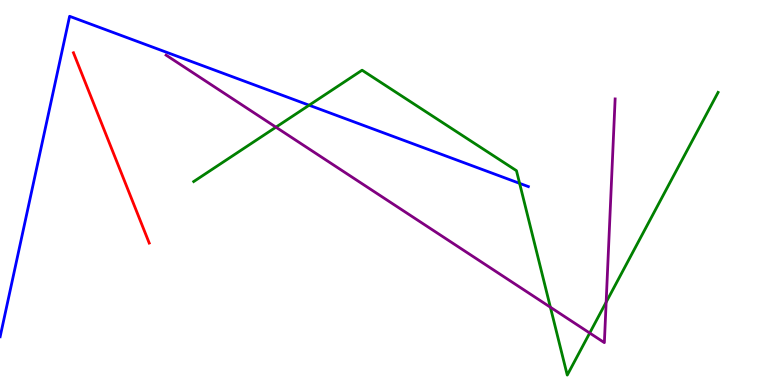[{'lines': ['blue', 'red'], 'intersections': []}, {'lines': ['green', 'red'], 'intersections': []}, {'lines': ['purple', 'red'], 'intersections': []}, {'lines': ['blue', 'green'], 'intersections': [{'x': 3.99, 'y': 7.27}, {'x': 6.7, 'y': 5.24}]}, {'lines': ['blue', 'purple'], 'intersections': []}, {'lines': ['green', 'purple'], 'intersections': [{'x': 3.56, 'y': 6.7}, {'x': 7.1, 'y': 2.02}, {'x': 7.61, 'y': 1.35}, {'x': 7.82, 'y': 2.15}]}]